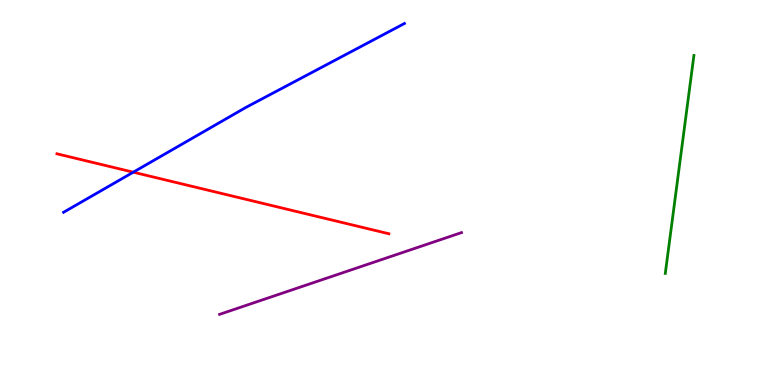[{'lines': ['blue', 'red'], 'intersections': [{'x': 1.72, 'y': 5.53}]}, {'lines': ['green', 'red'], 'intersections': []}, {'lines': ['purple', 'red'], 'intersections': []}, {'lines': ['blue', 'green'], 'intersections': []}, {'lines': ['blue', 'purple'], 'intersections': []}, {'lines': ['green', 'purple'], 'intersections': []}]